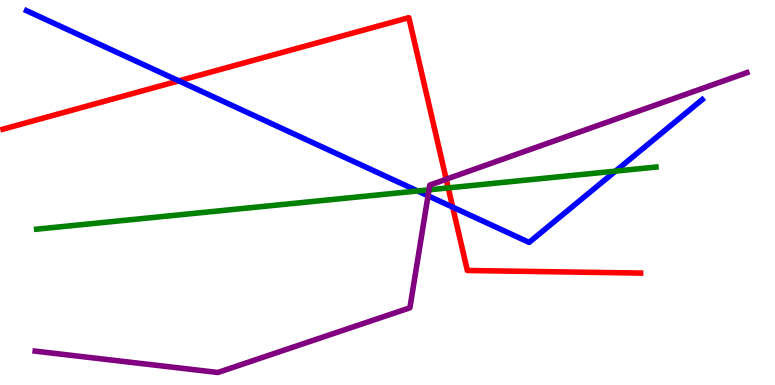[{'lines': ['blue', 'red'], 'intersections': [{'x': 2.31, 'y': 7.9}, {'x': 5.84, 'y': 4.62}]}, {'lines': ['green', 'red'], 'intersections': [{'x': 5.78, 'y': 5.12}]}, {'lines': ['purple', 'red'], 'intersections': [{'x': 5.76, 'y': 5.34}]}, {'lines': ['blue', 'green'], 'intersections': [{'x': 5.39, 'y': 5.04}, {'x': 7.94, 'y': 5.56}]}, {'lines': ['blue', 'purple'], 'intersections': [{'x': 5.52, 'y': 4.91}]}, {'lines': ['green', 'purple'], 'intersections': [{'x': 5.54, 'y': 5.07}]}]